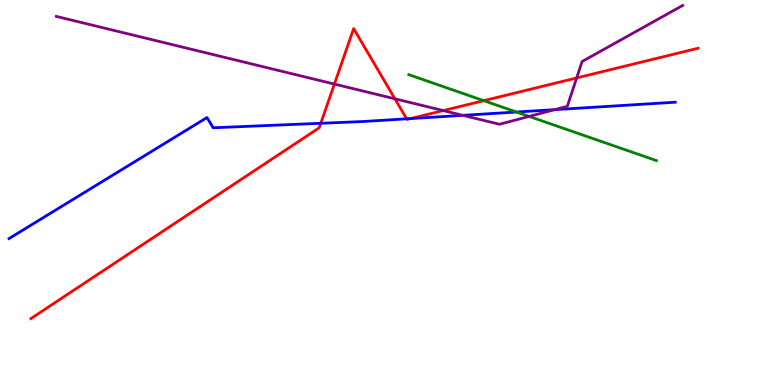[{'lines': ['blue', 'red'], 'intersections': [{'x': 4.14, 'y': 6.8}, {'x': 5.25, 'y': 6.91}, {'x': 5.3, 'y': 6.92}]}, {'lines': ['green', 'red'], 'intersections': [{'x': 6.24, 'y': 7.39}]}, {'lines': ['purple', 'red'], 'intersections': [{'x': 4.31, 'y': 7.82}, {'x': 5.1, 'y': 7.43}, {'x': 5.72, 'y': 7.13}, {'x': 7.44, 'y': 7.98}]}, {'lines': ['blue', 'green'], 'intersections': [{'x': 6.66, 'y': 7.09}]}, {'lines': ['blue', 'purple'], 'intersections': [{'x': 5.97, 'y': 7.0}, {'x': 7.16, 'y': 7.15}]}, {'lines': ['green', 'purple'], 'intersections': [{'x': 6.83, 'y': 6.98}]}]